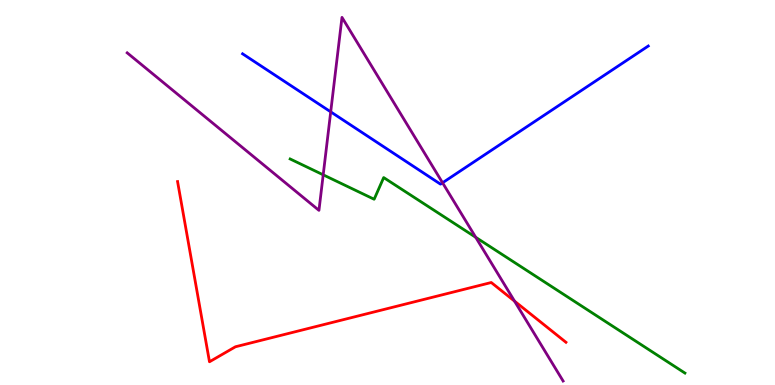[{'lines': ['blue', 'red'], 'intersections': []}, {'lines': ['green', 'red'], 'intersections': []}, {'lines': ['purple', 'red'], 'intersections': [{'x': 6.64, 'y': 2.18}]}, {'lines': ['blue', 'green'], 'intersections': []}, {'lines': ['blue', 'purple'], 'intersections': [{'x': 4.27, 'y': 7.09}, {'x': 5.71, 'y': 5.25}]}, {'lines': ['green', 'purple'], 'intersections': [{'x': 4.17, 'y': 5.46}, {'x': 6.14, 'y': 3.84}]}]